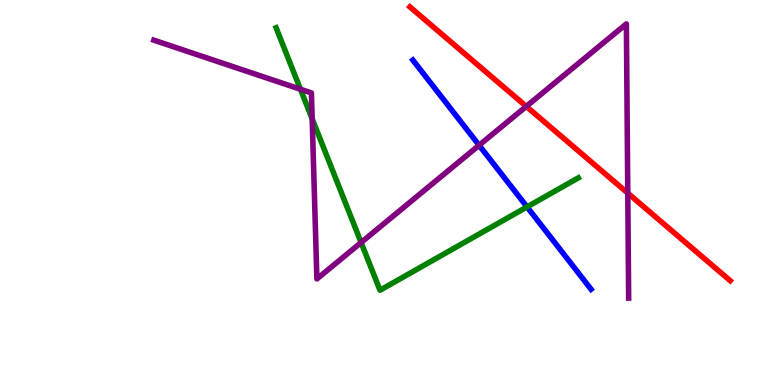[{'lines': ['blue', 'red'], 'intersections': []}, {'lines': ['green', 'red'], 'intersections': []}, {'lines': ['purple', 'red'], 'intersections': [{'x': 6.79, 'y': 7.24}, {'x': 8.1, 'y': 4.98}]}, {'lines': ['blue', 'green'], 'intersections': [{'x': 6.8, 'y': 4.63}]}, {'lines': ['blue', 'purple'], 'intersections': [{'x': 6.18, 'y': 6.23}]}, {'lines': ['green', 'purple'], 'intersections': [{'x': 3.88, 'y': 7.68}, {'x': 4.03, 'y': 6.91}, {'x': 4.66, 'y': 3.7}]}]